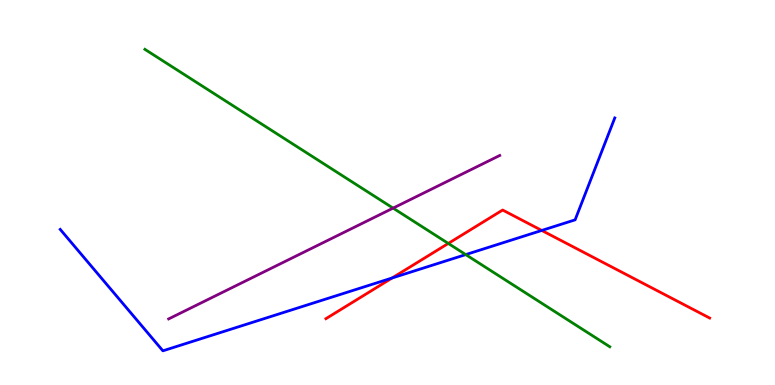[{'lines': ['blue', 'red'], 'intersections': [{'x': 5.06, 'y': 2.78}, {'x': 6.99, 'y': 4.01}]}, {'lines': ['green', 'red'], 'intersections': [{'x': 5.78, 'y': 3.68}]}, {'lines': ['purple', 'red'], 'intersections': []}, {'lines': ['blue', 'green'], 'intersections': [{'x': 6.01, 'y': 3.39}]}, {'lines': ['blue', 'purple'], 'intersections': []}, {'lines': ['green', 'purple'], 'intersections': [{'x': 5.07, 'y': 4.59}]}]